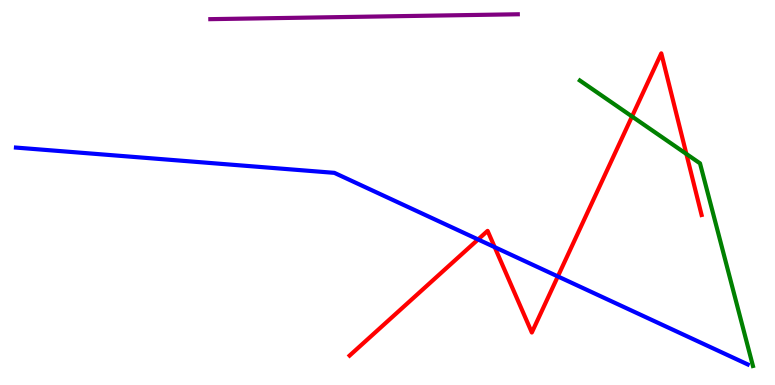[{'lines': ['blue', 'red'], 'intersections': [{'x': 6.17, 'y': 3.78}, {'x': 6.38, 'y': 3.58}, {'x': 7.2, 'y': 2.82}]}, {'lines': ['green', 'red'], 'intersections': [{'x': 8.16, 'y': 6.97}, {'x': 8.86, 'y': 6.0}]}, {'lines': ['purple', 'red'], 'intersections': []}, {'lines': ['blue', 'green'], 'intersections': []}, {'lines': ['blue', 'purple'], 'intersections': []}, {'lines': ['green', 'purple'], 'intersections': []}]